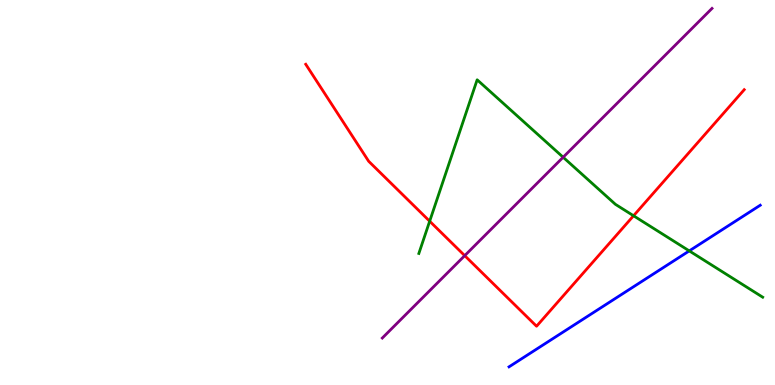[{'lines': ['blue', 'red'], 'intersections': []}, {'lines': ['green', 'red'], 'intersections': [{'x': 5.54, 'y': 4.25}, {'x': 8.17, 'y': 4.4}]}, {'lines': ['purple', 'red'], 'intersections': [{'x': 6.0, 'y': 3.36}]}, {'lines': ['blue', 'green'], 'intersections': [{'x': 8.89, 'y': 3.48}]}, {'lines': ['blue', 'purple'], 'intersections': []}, {'lines': ['green', 'purple'], 'intersections': [{'x': 7.27, 'y': 5.92}]}]